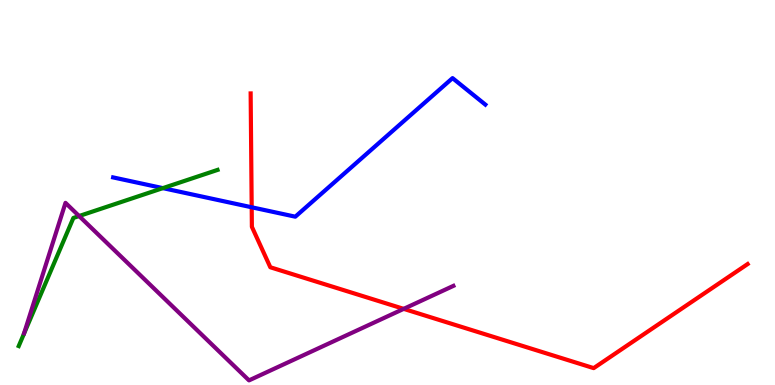[{'lines': ['blue', 'red'], 'intersections': [{'x': 3.25, 'y': 4.62}]}, {'lines': ['green', 'red'], 'intersections': []}, {'lines': ['purple', 'red'], 'intersections': [{'x': 5.21, 'y': 1.98}]}, {'lines': ['blue', 'green'], 'intersections': [{'x': 2.1, 'y': 5.11}]}, {'lines': ['blue', 'purple'], 'intersections': []}, {'lines': ['green', 'purple'], 'intersections': [{'x': 1.02, 'y': 4.39}]}]